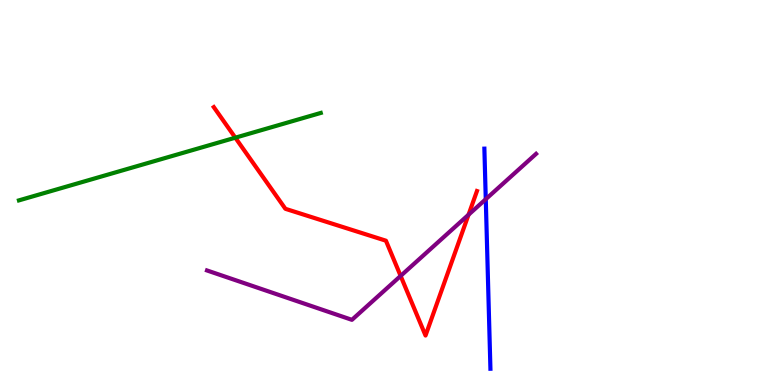[{'lines': ['blue', 'red'], 'intersections': []}, {'lines': ['green', 'red'], 'intersections': [{'x': 3.04, 'y': 6.42}]}, {'lines': ['purple', 'red'], 'intersections': [{'x': 5.17, 'y': 2.83}, {'x': 6.05, 'y': 4.42}]}, {'lines': ['blue', 'green'], 'intersections': []}, {'lines': ['blue', 'purple'], 'intersections': [{'x': 6.27, 'y': 4.83}]}, {'lines': ['green', 'purple'], 'intersections': []}]